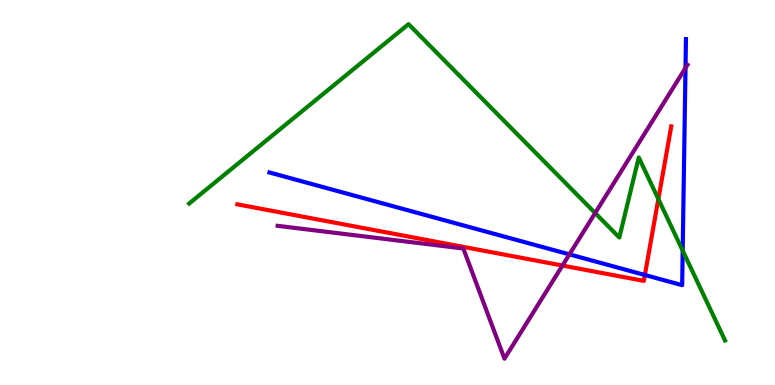[{'lines': ['blue', 'red'], 'intersections': [{'x': 8.32, 'y': 2.86}]}, {'lines': ['green', 'red'], 'intersections': [{'x': 8.49, 'y': 4.83}]}, {'lines': ['purple', 'red'], 'intersections': [{'x': 7.26, 'y': 3.1}]}, {'lines': ['blue', 'green'], 'intersections': [{'x': 8.81, 'y': 3.49}]}, {'lines': ['blue', 'purple'], 'intersections': [{'x': 7.35, 'y': 3.39}, {'x': 8.85, 'y': 8.24}]}, {'lines': ['green', 'purple'], 'intersections': [{'x': 7.68, 'y': 4.47}]}]